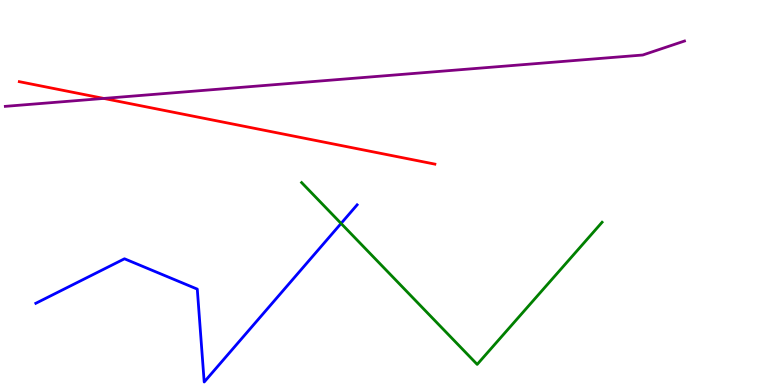[{'lines': ['blue', 'red'], 'intersections': []}, {'lines': ['green', 'red'], 'intersections': []}, {'lines': ['purple', 'red'], 'intersections': [{'x': 1.34, 'y': 7.44}]}, {'lines': ['blue', 'green'], 'intersections': [{'x': 4.4, 'y': 4.2}]}, {'lines': ['blue', 'purple'], 'intersections': []}, {'lines': ['green', 'purple'], 'intersections': []}]